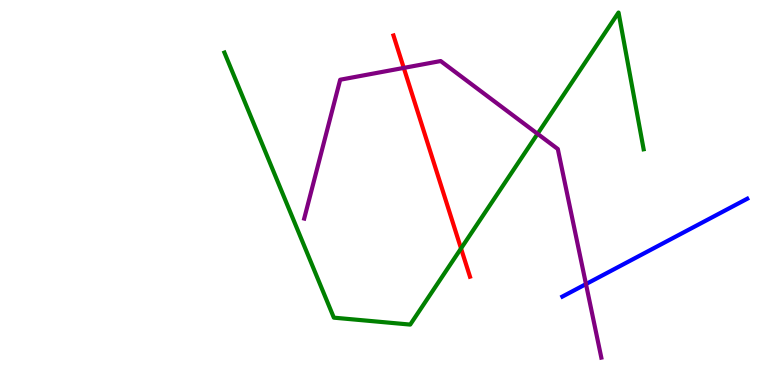[{'lines': ['blue', 'red'], 'intersections': []}, {'lines': ['green', 'red'], 'intersections': [{'x': 5.95, 'y': 3.55}]}, {'lines': ['purple', 'red'], 'intersections': [{'x': 5.21, 'y': 8.24}]}, {'lines': ['blue', 'green'], 'intersections': []}, {'lines': ['blue', 'purple'], 'intersections': [{'x': 7.56, 'y': 2.62}]}, {'lines': ['green', 'purple'], 'intersections': [{'x': 6.94, 'y': 6.52}]}]